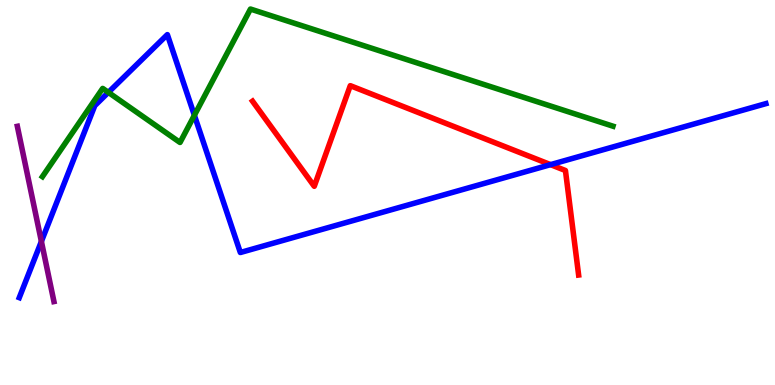[{'lines': ['blue', 'red'], 'intersections': [{'x': 7.1, 'y': 5.72}]}, {'lines': ['green', 'red'], 'intersections': []}, {'lines': ['purple', 'red'], 'intersections': []}, {'lines': ['blue', 'green'], 'intersections': [{'x': 1.4, 'y': 7.6}, {'x': 2.51, 'y': 7.01}]}, {'lines': ['blue', 'purple'], 'intersections': [{'x': 0.534, 'y': 3.73}]}, {'lines': ['green', 'purple'], 'intersections': []}]